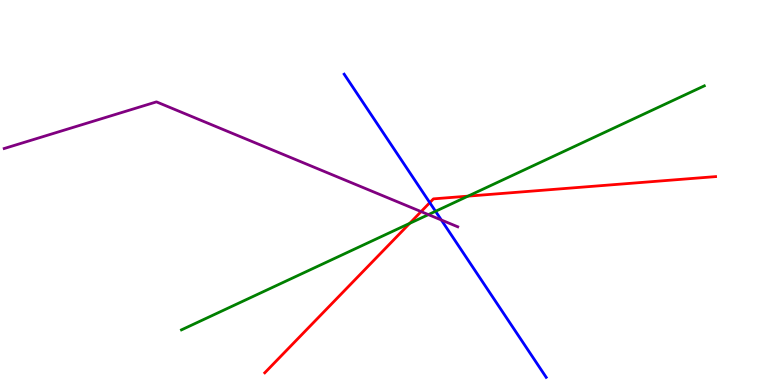[{'lines': ['blue', 'red'], 'intersections': [{'x': 5.55, 'y': 4.74}]}, {'lines': ['green', 'red'], 'intersections': [{'x': 5.29, 'y': 4.2}, {'x': 6.04, 'y': 4.91}]}, {'lines': ['purple', 'red'], 'intersections': [{'x': 5.43, 'y': 4.5}]}, {'lines': ['blue', 'green'], 'intersections': [{'x': 5.62, 'y': 4.51}]}, {'lines': ['blue', 'purple'], 'intersections': [{'x': 5.69, 'y': 4.29}]}, {'lines': ['green', 'purple'], 'intersections': [{'x': 5.53, 'y': 4.43}]}]